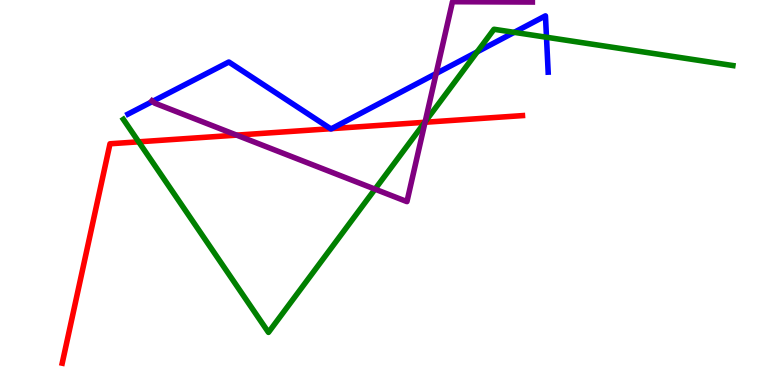[{'lines': ['blue', 'red'], 'intersections': [{'x': 4.27, 'y': 6.66}, {'x': 4.28, 'y': 6.66}]}, {'lines': ['green', 'red'], 'intersections': [{'x': 1.79, 'y': 6.32}, {'x': 5.48, 'y': 6.82}]}, {'lines': ['purple', 'red'], 'intersections': [{'x': 3.05, 'y': 6.49}, {'x': 5.48, 'y': 6.82}]}, {'lines': ['blue', 'green'], 'intersections': [{'x': 6.16, 'y': 8.65}, {'x': 6.63, 'y': 9.16}, {'x': 7.05, 'y': 9.03}]}, {'lines': ['blue', 'purple'], 'intersections': [{'x': 1.97, 'y': 7.37}, {'x': 5.63, 'y': 8.09}]}, {'lines': ['green', 'purple'], 'intersections': [{'x': 4.84, 'y': 5.09}, {'x': 5.49, 'y': 6.84}]}]